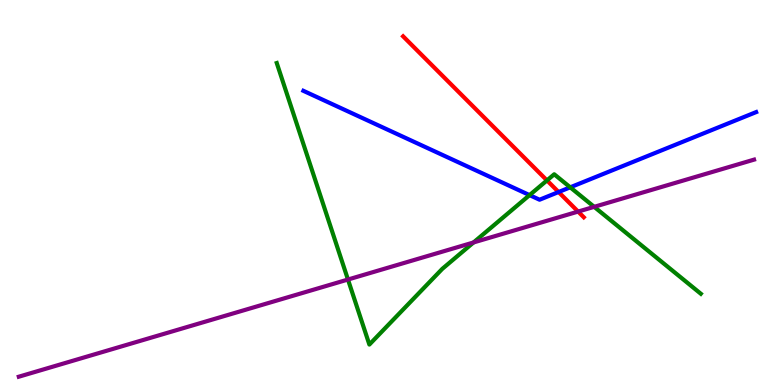[{'lines': ['blue', 'red'], 'intersections': [{'x': 7.21, 'y': 5.01}]}, {'lines': ['green', 'red'], 'intersections': [{'x': 7.06, 'y': 5.31}]}, {'lines': ['purple', 'red'], 'intersections': [{'x': 7.46, 'y': 4.5}]}, {'lines': ['blue', 'green'], 'intersections': [{'x': 6.83, 'y': 4.93}, {'x': 7.36, 'y': 5.13}]}, {'lines': ['blue', 'purple'], 'intersections': []}, {'lines': ['green', 'purple'], 'intersections': [{'x': 4.49, 'y': 2.74}, {'x': 6.11, 'y': 3.7}, {'x': 7.67, 'y': 4.63}]}]